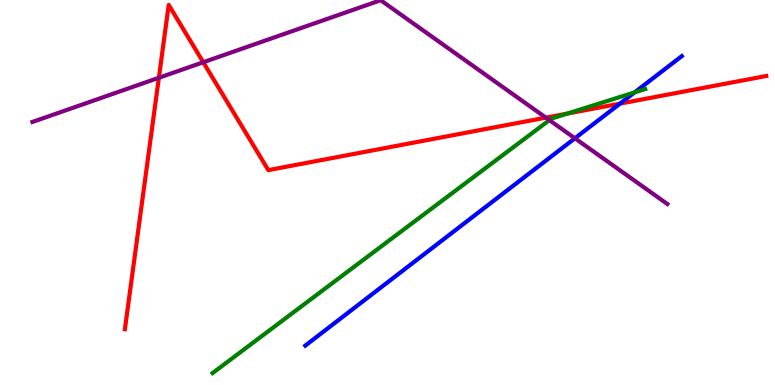[{'lines': ['blue', 'red'], 'intersections': [{'x': 8.0, 'y': 7.31}]}, {'lines': ['green', 'red'], 'intersections': [{'x': 7.32, 'y': 7.05}]}, {'lines': ['purple', 'red'], 'intersections': [{'x': 2.05, 'y': 7.98}, {'x': 2.62, 'y': 8.38}, {'x': 7.04, 'y': 6.94}]}, {'lines': ['blue', 'green'], 'intersections': [{'x': 8.19, 'y': 7.6}]}, {'lines': ['blue', 'purple'], 'intersections': [{'x': 7.42, 'y': 6.41}]}, {'lines': ['green', 'purple'], 'intersections': [{'x': 7.09, 'y': 6.88}]}]